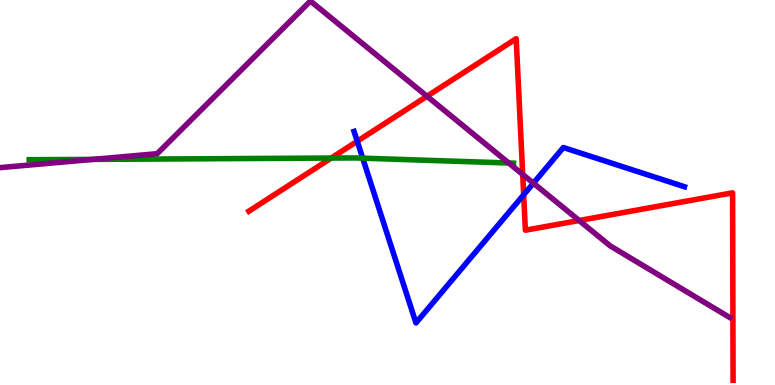[{'lines': ['blue', 'red'], 'intersections': [{'x': 4.61, 'y': 6.33}, {'x': 6.76, 'y': 4.94}]}, {'lines': ['green', 'red'], 'intersections': [{'x': 4.27, 'y': 5.89}]}, {'lines': ['purple', 'red'], 'intersections': [{'x': 5.51, 'y': 7.5}, {'x': 6.74, 'y': 5.47}, {'x': 7.47, 'y': 4.27}]}, {'lines': ['blue', 'green'], 'intersections': [{'x': 4.68, 'y': 5.89}]}, {'lines': ['blue', 'purple'], 'intersections': [{'x': 6.88, 'y': 5.24}]}, {'lines': ['green', 'purple'], 'intersections': [{'x': 1.2, 'y': 5.86}, {'x': 6.56, 'y': 5.77}]}]